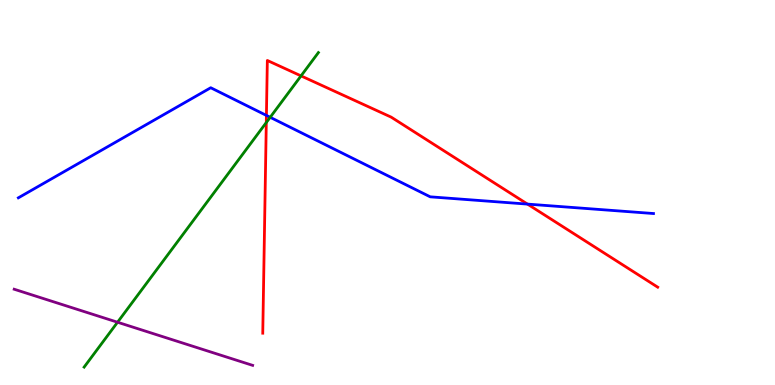[{'lines': ['blue', 'red'], 'intersections': [{'x': 3.44, 'y': 7.0}, {'x': 6.81, 'y': 4.7}]}, {'lines': ['green', 'red'], 'intersections': [{'x': 3.44, 'y': 6.82}, {'x': 3.88, 'y': 8.03}]}, {'lines': ['purple', 'red'], 'intersections': []}, {'lines': ['blue', 'green'], 'intersections': [{'x': 3.49, 'y': 6.95}]}, {'lines': ['blue', 'purple'], 'intersections': []}, {'lines': ['green', 'purple'], 'intersections': [{'x': 1.52, 'y': 1.63}]}]